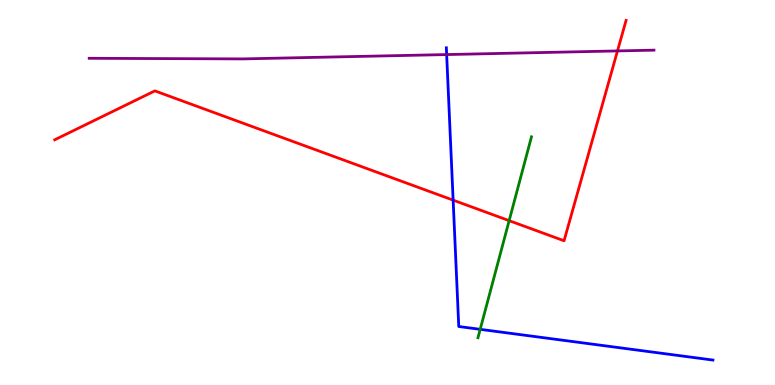[{'lines': ['blue', 'red'], 'intersections': [{'x': 5.85, 'y': 4.8}]}, {'lines': ['green', 'red'], 'intersections': [{'x': 6.57, 'y': 4.27}]}, {'lines': ['purple', 'red'], 'intersections': [{'x': 7.97, 'y': 8.68}]}, {'lines': ['blue', 'green'], 'intersections': [{'x': 6.2, 'y': 1.45}]}, {'lines': ['blue', 'purple'], 'intersections': [{'x': 5.76, 'y': 8.58}]}, {'lines': ['green', 'purple'], 'intersections': []}]